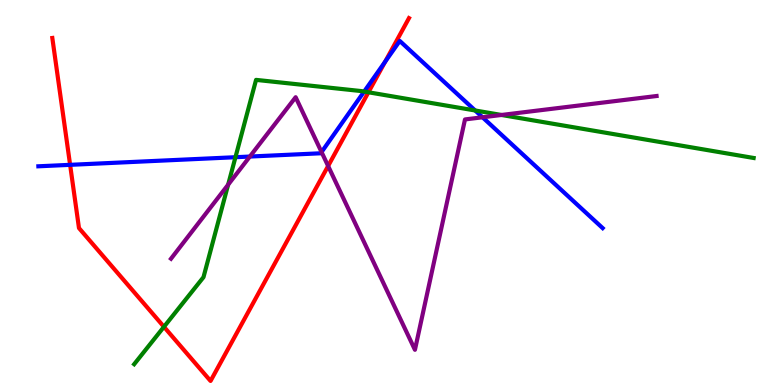[{'lines': ['blue', 'red'], 'intersections': [{'x': 0.905, 'y': 5.72}, {'x': 4.97, 'y': 8.4}]}, {'lines': ['green', 'red'], 'intersections': [{'x': 2.12, 'y': 1.51}, {'x': 4.75, 'y': 7.6}]}, {'lines': ['purple', 'red'], 'intersections': [{'x': 4.23, 'y': 5.69}]}, {'lines': ['blue', 'green'], 'intersections': [{'x': 3.04, 'y': 5.92}, {'x': 4.7, 'y': 7.62}, {'x': 6.13, 'y': 7.13}]}, {'lines': ['blue', 'purple'], 'intersections': [{'x': 3.22, 'y': 5.93}, {'x': 4.15, 'y': 6.05}, {'x': 6.23, 'y': 6.95}]}, {'lines': ['green', 'purple'], 'intersections': [{'x': 2.94, 'y': 5.2}, {'x': 6.47, 'y': 7.01}]}]